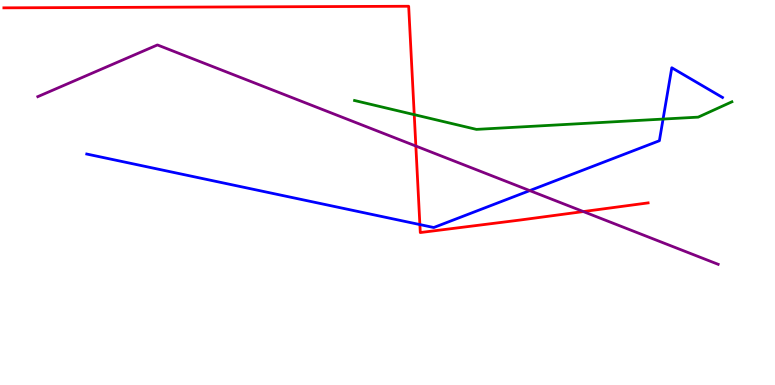[{'lines': ['blue', 'red'], 'intersections': [{'x': 5.42, 'y': 4.17}]}, {'lines': ['green', 'red'], 'intersections': [{'x': 5.34, 'y': 7.02}]}, {'lines': ['purple', 'red'], 'intersections': [{'x': 5.37, 'y': 6.21}, {'x': 7.53, 'y': 4.5}]}, {'lines': ['blue', 'green'], 'intersections': [{'x': 8.56, 'y': 6.91}]}, {'lines': ['blue', 'purple'], 'intersections': [{'x': 6.84, 'y': 5.05}]}, {'lines': ['green', 'purple'], 'intersections': []}]